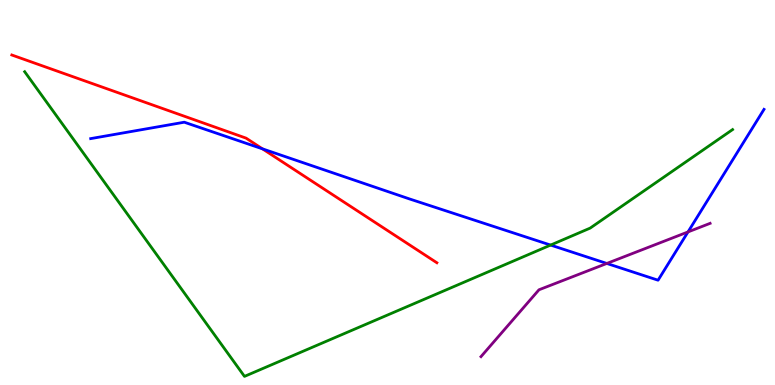[{'lines': ['blue', 'red'], 'intersections': [{'x': 3.39, 'y': 6.13}]}, {'lines': ['green', 'red'], 'intersections': []}, {'lines': ['purple', 'red'], 'intersections': []}, {'lines': ['blue', 'green'], 'intersections': [{'x': 7.1, 'y': 3.63}]}, {'lines': ['blue', 'purple'], 'intersections': [{'x': 7.83, 'y': 3.16}, {'x': 8.88, 'y': 3.98}]}, {'lines': ['green', 'purple'], 'intersections': []}]